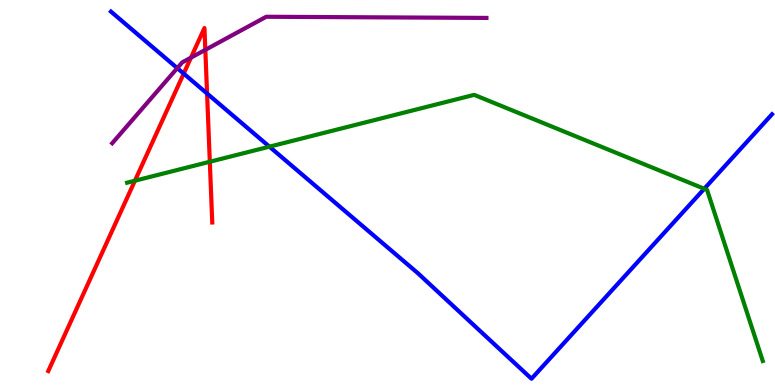[{'lines': ['blue', 'red'], 'intersections': [{'x': 2.37, 'y': 8.09}, {'x': 2.67, 'y': 7.57}]}, {'lines': ['green', 'red'], 'intersections': [{'x': 1.74, 'y': 5.31}, {'x': 2.71, 'y': 5.8}]}, {'lines': ['purple', 'red'], 'intersections': [{'x': 2.46, 'y': 8.5}, {'x': 2.65, 'y': 8.71}]}, {'lines': ['blue', 'green'], 'intersections': [{'x': 3.48, 'y': 6.19}, {'x': 9.09, 'y': 5.1}]}, {'lines': ['blue', 'purple'], 'intersections': [{'x': 2.29, 'y': 8.23}]}, {'lines': ['green', 'purple'], 'intersections': []}]